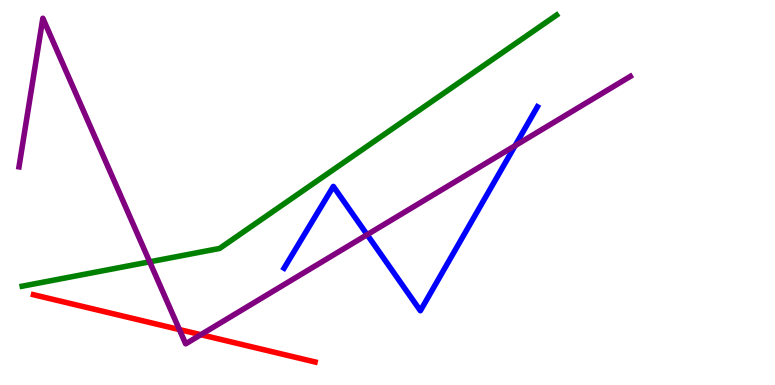[{'lines': ['blue', 'red'], 'intersections': []}, {'lines': ['green', 'red'], 'intersections': []}, {'lines': ['purple', 'red'], 'intersections': [{'x': 2.31, 'y': 1.44}, {'x': 2.59, 'y': 1.31}]}, {'lines': ['blue', 'green'], 'intersections': []}, {'lines': ['blue', 'purple'], 'intersections': [{'x': 4.74, 'y': 3.9}, {'x': 6.65, 'y': 6.22}]}, {'lines': ['green', 'purple'], 'intersections': [{'x': 1.93, 'y': 3.2}]}]